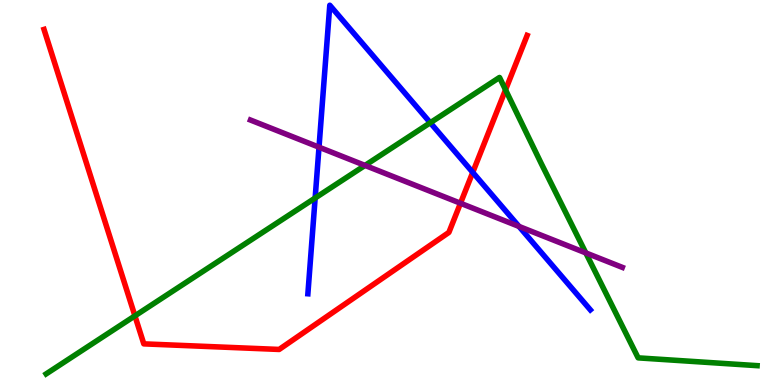[{'lines': ['blue', 'red'], 'intersections': [{'x': 6.1, 'y': 5.52}]}, {'lines': ['green', 'red'], 'intersections': [{'x': 1.74, 'y': 1.8}, {'x': 6.52, 'y': 7.67}]}, {'lines': ['purple', 'red'], 'intersections': [{'x': 5.94, 'y': 4.72}]}, {'lines': ['blue', 'green'], 'intersections': [{'x': 4.07, 'y': 4.86}, {'x': 5.55, 'y': 6.81}]}, {'lines': ['blue', 'purple'], 'intersections': [{'x': 4.12, 'y': 6.18}, {'x': 6.7, 'y': 4.12}]}, {'lines': ['green', 'purple'], 'intersections': [{'x': 4.71, 'y': 5.7}, {'x': 7.56, 'y': 3.43}]}]